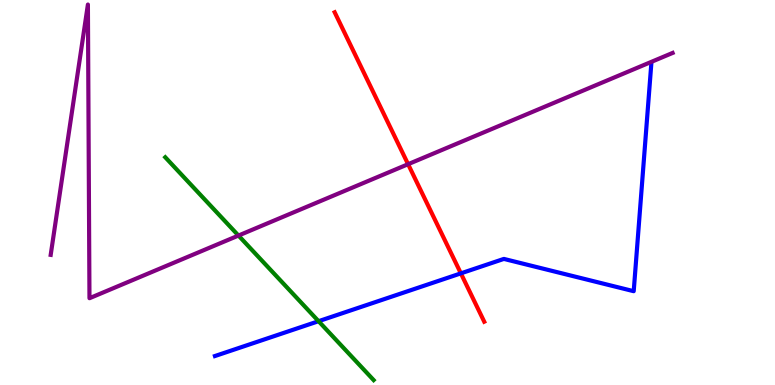[{'lines': ['blue', 'red'], 'intersections': [{'x': 5.95, 'y': 2.9}]}, {'lines': ['green', 'red'], 'intersections': []}, {'lines': ['purple', 'red'], 'intersections': [{'x': 5.27, 'y': 5.74}]}, {'lines': ['blue', 'green'], 'intersections': [{'x': 4.11, 'y': 1.66}]}, {'lines': ['blue', 'purple'], 'intersections': []}, {'lines': ['green', 'purple'], 'intersections': [{'x': 3.08, 'y': 3.88}]}]